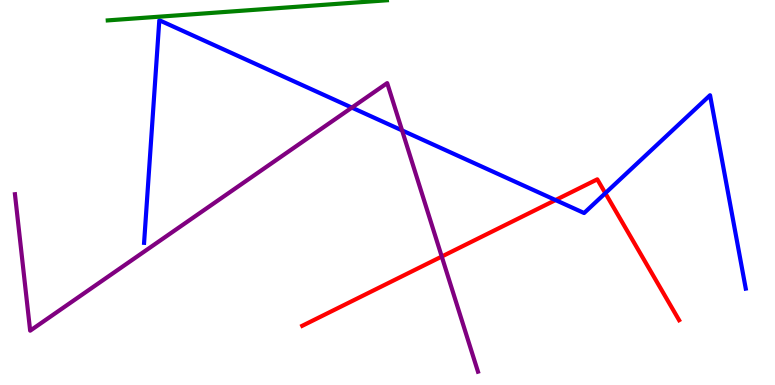[{'lines': ['blue', 'red'], 'intersections': [{'x': 7.17, 'y': 4.8}, {'x': 7.81, 'y': 4.98}]}, {'lines': ['green', 'red'], 'intersections': []}, {'lines': ['purple', 'red'], 'intersections': [{'x': 5.7, 'y': 3.34}]}, {'lines': ['blue', 'green'], 'intersections': []}, {'lines': ['blue', 'purple'], 'intersections': [{'x': 4.54, 'y': 7.2}, {'x': 5.19, 'y': 6.61}]}, {'lines': ['green', 'purple'], 'intersections': []}]